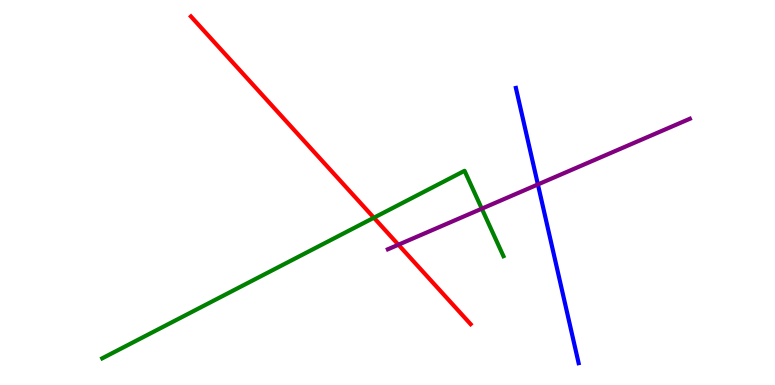[{'lines': ['blue', 'red'], 'intersections': []}, {'lines': ['green', 'red'], 'intersections': [{'x': 4.82, 'y': 4.34}]}, {'lines': ['purple', 'red'], 'intersections': [{'x': 5.14, 'y': 3.64}]}, {'lines': ['blue', 'green'], 'intersections': []}, {'lines': ['blue', 'purple'], 'intersections': [{'x': 6.94, 'y': 5.21}]}, {'lines': ['green', 'purple'], 'intersections': [{'x': 6.22, 'y': 4.58}]}]